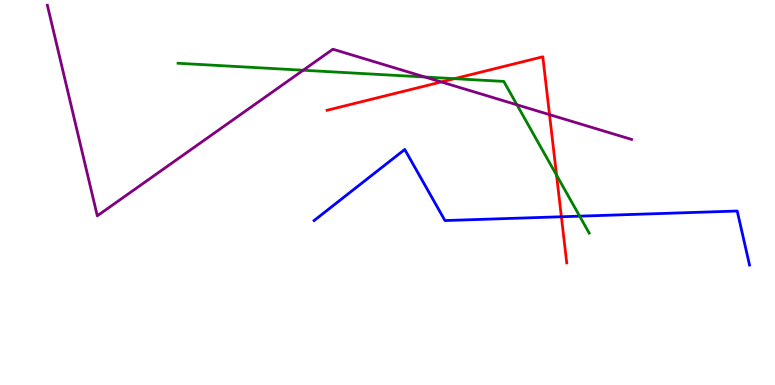[{'lines': ['blue', 'red'], 'intersections': [{'x': 7.24, 'y': 4.37}]}, {'lines': ['green', 'red'], 'intersections': [{'x': 5.86, 'y': 7.96}, {'x': 7.18, 'y': 5.45}]}, {'lines': ['purple', 'red'], 'intersections': [{'x': 5.69, 'y': 7.87}, {'x': 7.09, 'y': 7.02}]}, {'lines': ['blue', 'green'], 'intersections': [{'x': 7.48, 'y': 4.39}]}, {'lines': ['blue', 'purple'], 'intersections': []}, {'lines': ['green', 'purple'], 'intersections': [{'x': 3.91, 'y': 8.18}, {'x': 5.48, 'y': 8.0}, {'x': 6.67, 'y': 7.28}]}]